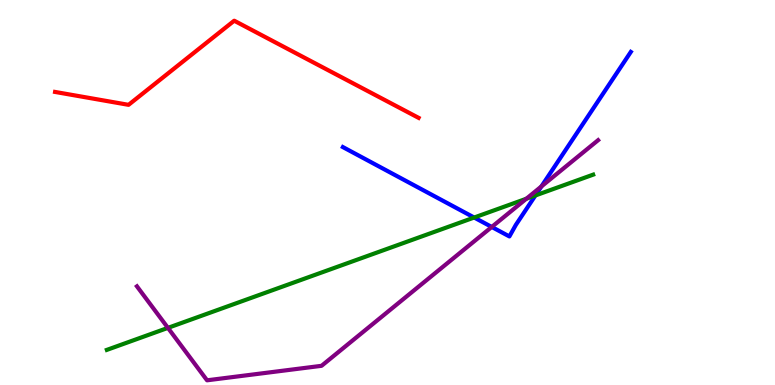[{'lines': ['blue', 'red'], 'intersections': []}, {'lines': ['green', 'red'], 'intersections': []}, {'lines': ['purple', 'red'], 'intersections': []}, {'lines': ['blue', 'green'], 'intersections': [{'x': 6.12, 'y': 4.35}, {'x': 6.91, 'y': 4.92}]}, {'lines': ['blue', 'purple'], 'intersections': [{'x': 6.35, 'y': 4.1}, {'x': 6.99, 'y': 5.16}]}, {'lines': ['green', 'purple'], 'intersections': [{'x': 2.17, 'y': 1.48}, {'x': 6.79, 'y': 4.84}]}]